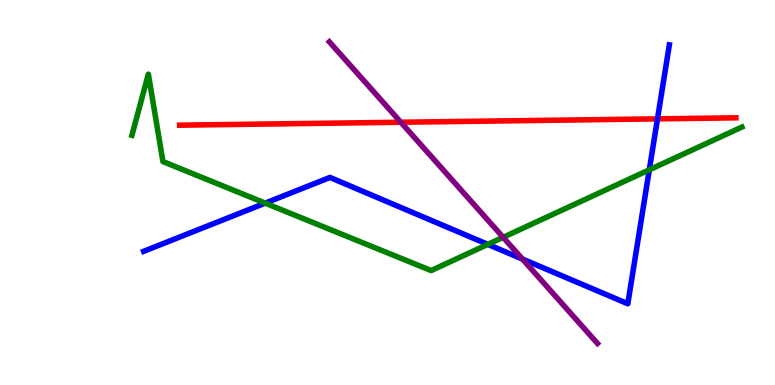[{'lines': ['blue', 'red'], 'intersections': [{'x': 8.48, 'y': 6.91}]}, {'lines': ['green', 'red'], 'intersections': []}, {'lines': ['purple', 'red'], 'intersections': [{'x': 5.17, 'y': 6.82}]}, {'lines': ['blue', 'green'], 'intersections': [{'x': 3.42, 'y': 4.72}, {'x': 6.29, 'y': 3.65}, {'x': 8.38, 'y': 5.59}]}, {'lines': ['blue', 'purple'], 'intersections': [{'x': 6.74, 'y': 3.27}]}, {'lines': ['green', 'purple'], 'intersections': [{'x': 6.49, 'y': 3.84}]}]